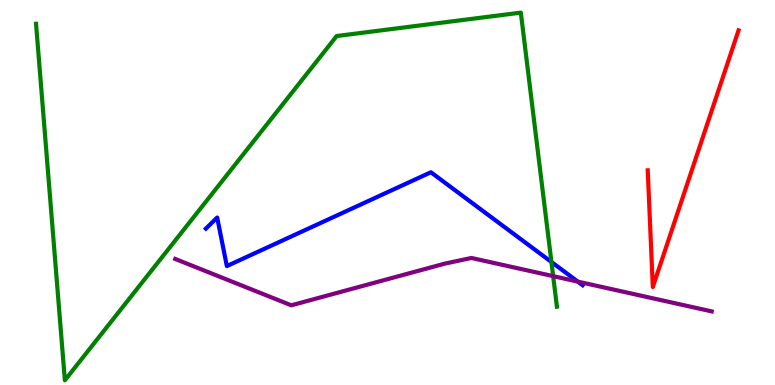[{'lines': ['blue', 'red'], 'intersections': []}, {'lines': ['green', 'red'], 'intersections': []}, {'lines': ['purple', 'red'], 'intersections': []}, {'lines': ['blue', 'green'], 'intersections': [{'x': 7.12, 'y': 3.2}]}, {'lines': ['blue', 'purple'], 'intersections': [{'x': 7.46, 'y': 2.69}]}, {'lines': ['green', 'purple'], 'intersections': [{'x': 7.14, 'y': 2.83}]}]